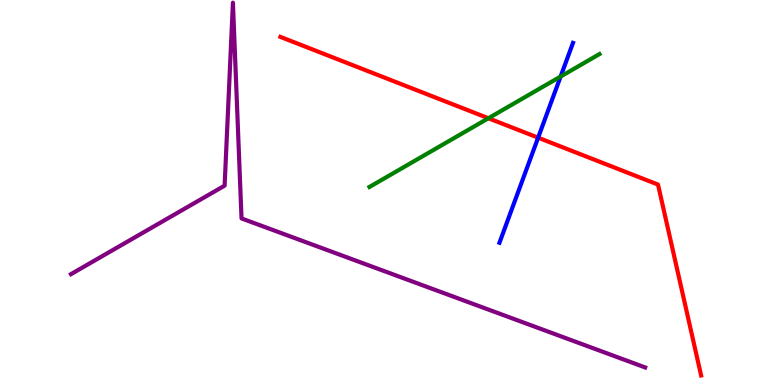[{'lines': ['blue', 'red'], 'intersections': [{'x': 6.94, 'y': 6.42}]}, {'lines': ['green', 'red'], 'intersections': [{'x': 6.3, 'y': 6.93}]}, {'lines': ['purple', 'red'], 'intersections': []}, {'lines': ['blue', 'green'], 'intersections': [{'x': 7.23, 'y': 8.01}]}, {'lines': ['blue', 'purple'], 'intersections': []}, {'lines': ['green', 'purple'], 'intersections': []}]